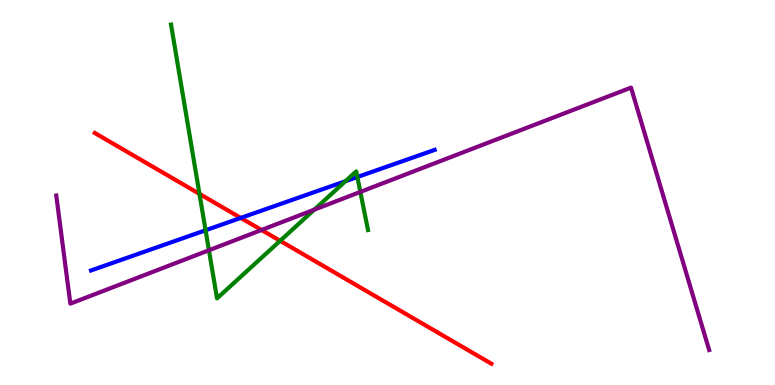[{'lines': ['blue', 'red'], 'intersections': [{'x': 3.11, 'y': 4.34}]}, {'lines': ['green', 'red'], 'intersections': [{'x': 2.57, 'y': 4.96}, {'x': 3.61, 'y': 3.75}]}, {'lines': ['purple', 'red'], 'intersections': [{'x': 3.37, 'y': 4.03}]}, {'lines': ['blue', 'green'], 'intersections': [{'x': 2.65, 'y': 4.02}, {'x': 4.46, 'y': 5.29}, {'x': 4.61, 'y': 5.4}]}, {'lines': ['blue', 'purple'], 'intersections': []}, {'lines': ['green', 'purple'], 'intersections': [{'x': 2.7, 'y': 3.5}, {'x': 4.05, 'y': 4.55}, {'x': 4.65, 'y': 5.02}]}]